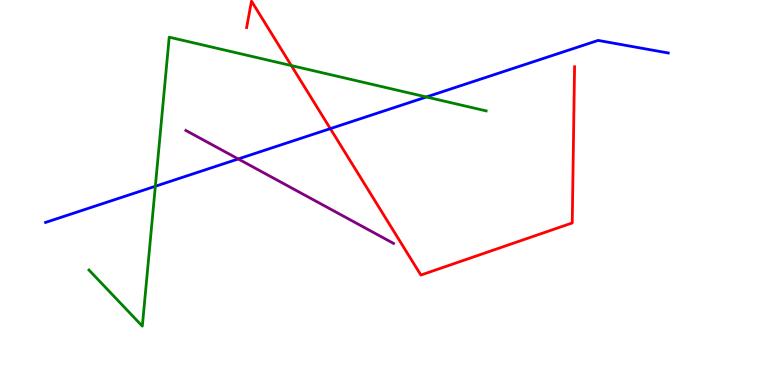[{'lines': ['blue', 'red'], 'intersections': [{'x': 4.26, 'y': 6.66}]}, {'lines': ['green', 'red'], 'intersections': [{'x': 3.76, 'y': 8.3}]}, {'lines': ['purple', 'red'], 'intersections': []}, {'lines': ['blue', 'green'], 'intersections': [{'x': 2.0, 'y': 5.16}, {'x': 5.5, 'y': 7.48}]}, {'lines': ['blue', 'purple'], 'intersections': [{'x': 3.07, 'y': 5.87}]}, {'lines': ['green', 'purple'], 'intersections': []}]